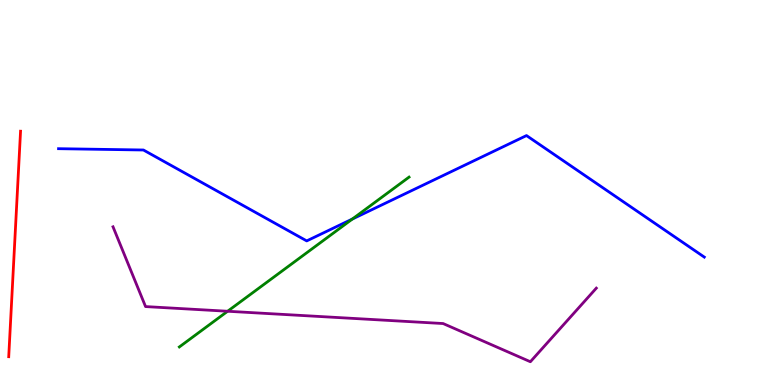[{'lines': ['blue', 'red'], 'intersections': []}, {'lines': ['green', 'red'], 'intersections': []}, {'lines': ['purple', 'red'], 'intersections': []}, {'lines': ['blue', 'green'], 'intersections': [{'x': 4.55, 'y': 4.31}]}, {'lines': ['blue', 'purple'], 'intersections': []}, {'lines': ['green', 'purple'], 'intersections': [{'x': 2.94, 'y': 1.92}]}]